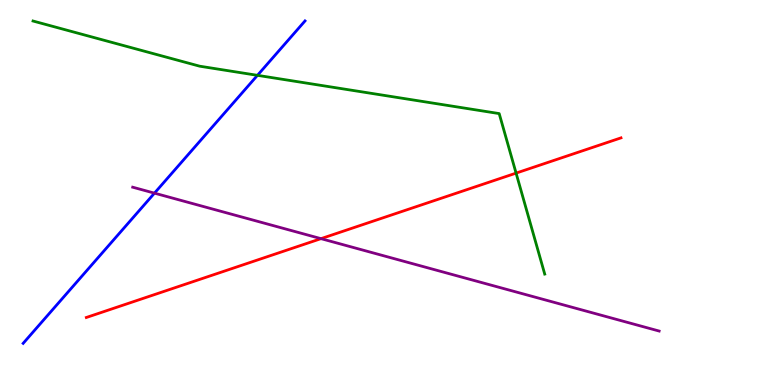[{'lines': ['blue', 'red'], 'intersections': []}, {'lines': ['green', 'red'], 'intersections': [{'x': 6.66, 'y': 5.5}]}, {'lines': ['purple', 'red'], 'intersections': [{'x': 4.14, 'y': 3.8}]}, {'lines': ['blue', 'green'], 'intersections': [{'x': 3.32, 'y': 8.04}]}, {'lines': ['blue', 'purple'], 'intersections': [{'x': 1.99, 'y': 4.98}]}, {'lines': ['green', 'purple'], 'intersections': []}]